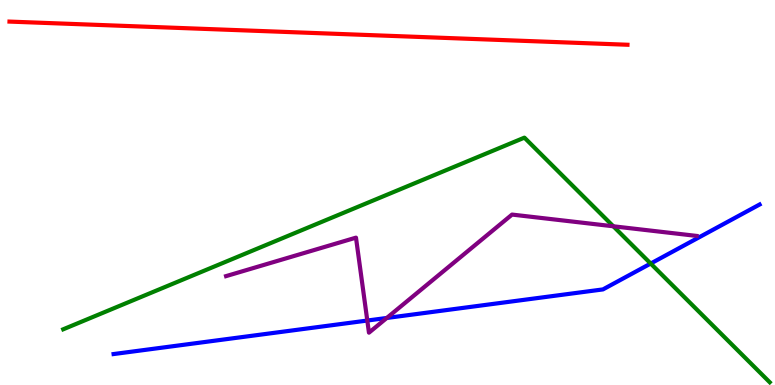[{'lines': ['blue', 'red'], 'intersections': []}, {'lines': ['green', 'red'], 'intersections': []}, {'lines': ['purple', 'red'], 'intersections': []}, {'lines': ['blue', 'green'], 'intersections': [{'x': 8.4, 'y': 3.15}]}, {'lines': ['blue', 'purple'], 'intersections': [{'x': 4.74, 'y': 1.67}, {'x': 4.99, 'y': 1.74}]}, {'lines': ['green', 'purple'], 'intersections': [{'x': 7.91, 'y': 4.12}]}]